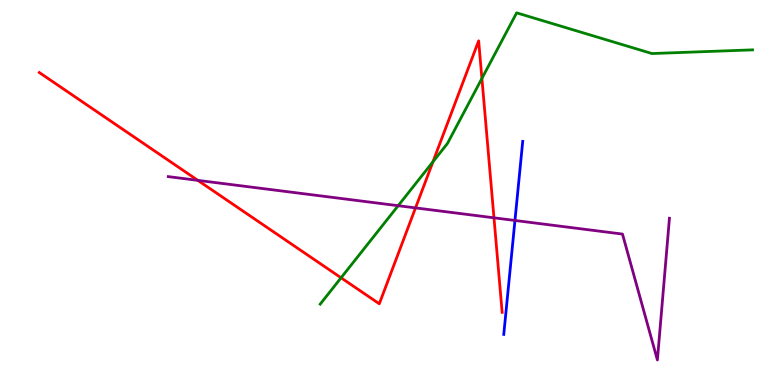[{'lines': ['blue', 'red'], 'intersections': []}, {'lines': ['green', 'red'], 'intersections': [{'x': 4.4, 'y': 2.78}, {'x': 5.59, 'y': 5.8}, {'x': 6.22, 'y': 7.96}]}, {'lines': ['purple', 'red'], 'intersections': [{'x': 2.55, 'y': 5.32}, {'x': 5.36, 'y': 4.6}, {'x': 6.37, 'y': 4.34}]}, {'lines': ['blue', 'green'], 'intersections': []}, {'lines': ['blue', 'purple'], 'intersections': [{'x': 6.64, 'y': 4.27}]}, {'lines': ['green', 'purple'], 'intersections': [{'x': 5.14, 'y': 4.66}]}]